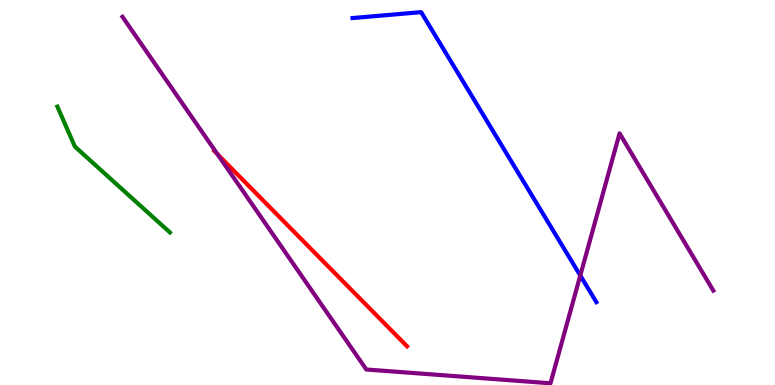[{'lines': ['blue', 'red'], 'intersections': []}, {'lines': ['green', 'red'], 'intersections': []}, {'lines': ['purple', 'red'], 'intersections': [{'x': 2.81, 'y': 5.99}]}, {'lines': ['blue', 'green'], 'intersections': []}, {'lines': ['blue', 'purple'], 'intersections': [{'x': 7.49, 'y': 2.84}]}, {'lines': ['green', 'purple'], 'intersections': []}]